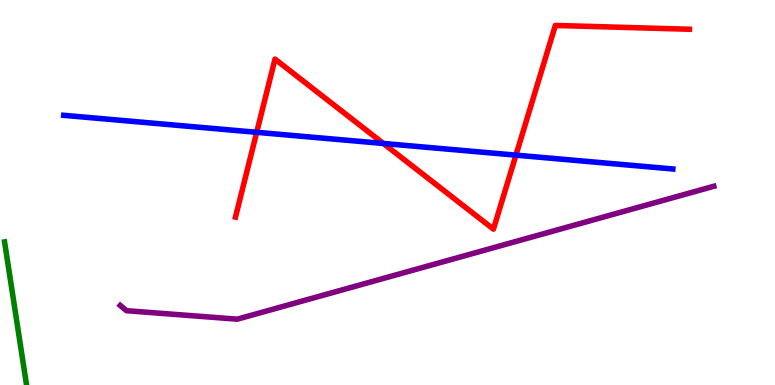[{'lines': ['blue', 'red'], 'intersections': [{'x': 3.31, 'y': 6.56}, {'x': 4.95, 'y': 6.27}, {'x': 6.66, 'y': 5.97}]}, {'lines': ['green', 'red'], 'intersections': []}, {'lines': ['purple', 'red'], 'intersections': []}, {'lines': ['blue', 'green'], 'intersections': []}, {'lines': ['blue', 'purple'], 'intersections': []}, {'lines': ['green', 'purple'], 'intersections': []}]